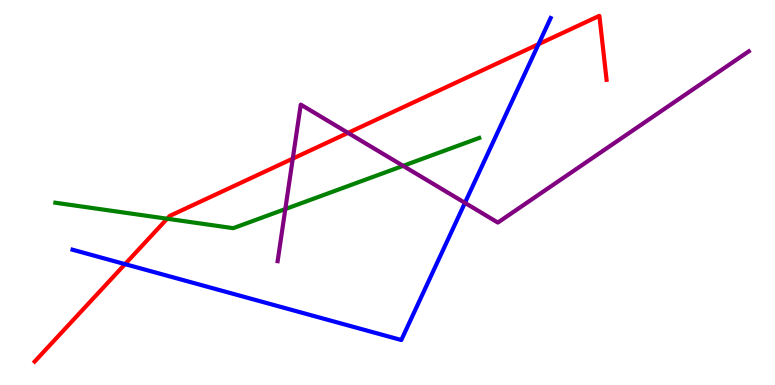[{'lines': ['blue', 'red'], 'intersections': [{'x': 1.61, 'y': 3.14}, {'x': 6.95, 'y': 8.85}]}, {'lines': ['green', 'red'], 'intersections': [{'x': 2.16, 'y': 4.32}]}, {'lines': ['purple', 'red'], 'intersections': [{'x': 3.78, 'y': 5.88}, {'x': 4.49, 'y': 6.55}]}, {'lines': ['blue', 'green'], 'intersections': []}, {'lines': ['blue', 'purple'], 'intersections': [{'x': 6.0, 'y': 4.73}]}, {'lines': ['green', 'purple'], 'intersections': [{'x': 3.68, 'y': 4.57}, {'x': 5.2, 'y': 5.69}]}]